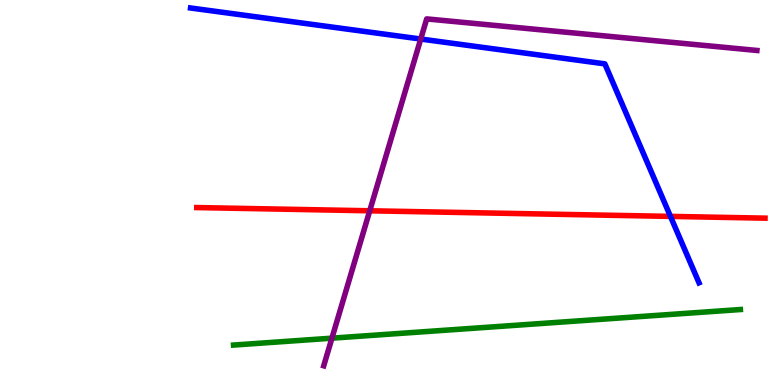[{'lines': ['blue', 'red'], 'intersections': [{'x': 8.65, 'y': 4.38}]}, {'lines': ['green', 'red'], 'intersections': []}, {'lines': ['purple', 'red'], 'intersections': [{'x': 4.77, 'y': 4.53}]}, {'lines': ['blue', 'green'], 'intersections': []}, {'lines': ['blue', 'purple'], 'intersections': [{'x': 5.43, 'y': 8.99}]}, {'lines': ['green', 'purple'], 'intersections': [{'x': 4.28, 'y': 1.22}]}]